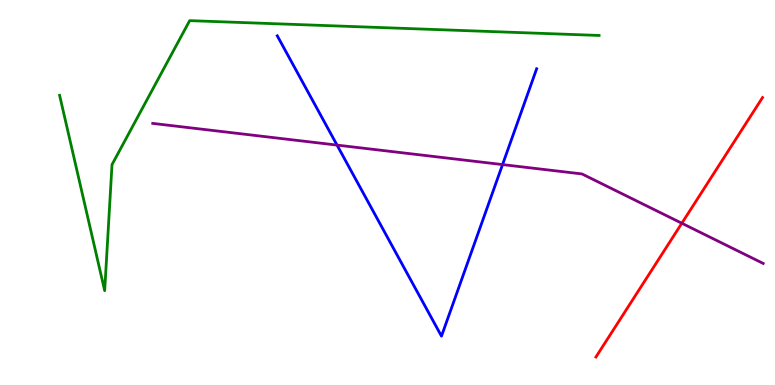[{'lines': ['blue', 'red'], 'intersections': []}, {'lines': ['green', 'red'], 'intersections': []}, {'lines': ['purple', 'red'], 'intersections': [{'x': 8.8, 'y': 4.2}]}, {'lines': ['blue', 'green'], 'intersections': []}, {'lines': ['blue', 'purple'], 'intersections': [{'x': 4.35, 'y': 6.23}, {'x': 6.48, 'y': 5.72}]}, {'lines': ['green', 'purple'], 'intersections': []}]